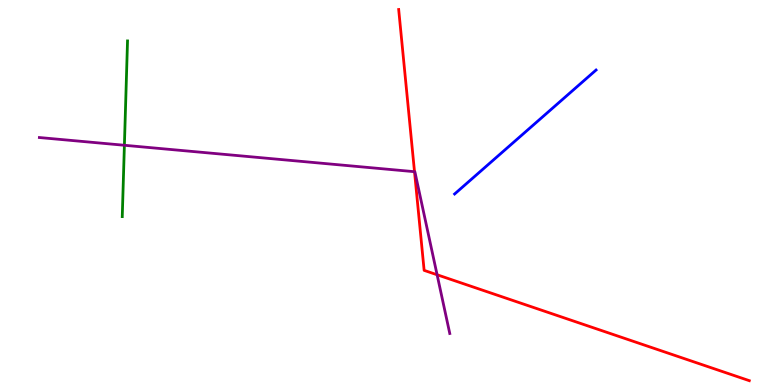[{'lines': ['blue', 'red'], 'intersections': []}, {'lines': ['green', 'red'], 'intersections': []}, {'lines': ['purple', 'red'], 'intersections': [{'x': 5.35, 'y': 5.54}, {'x': 5.64, 'y': 2.86}]}, {'lines': ['blue', 'green'], 'intersections': []}, {'lines': ['blue', 'purple'], 'intersections': []}, {'lines': ['green', 'purple'], 'intersections': [{'x': 1.61, 'y': 6.23}]}]